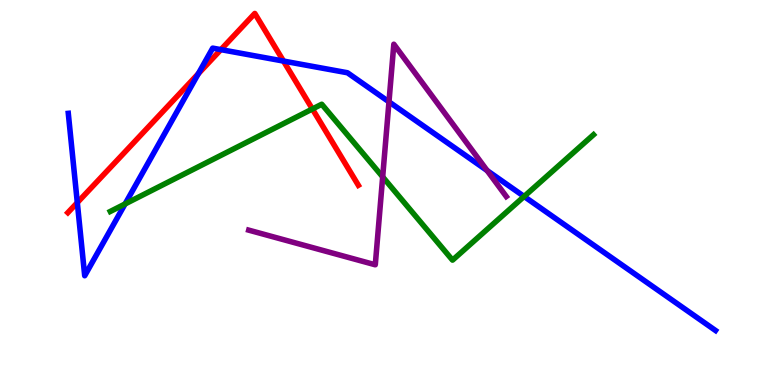[{'lines': ['blue', 'red'], 'intersections': [{'x': 0.998, 'y': 4.74}, {'x': 2.56, 'y': 8.09}, {'x': 2.85, 'y': 8.71}, {'x': 3.66, 'y': 8.41}]}, {'lines': ['green', 'red'], 'intersections': [{'x': 4.03, 'y': 7.17}]}, {'lines': ['purple', 'red'], 'intersections': []}, {'lines': ['blue', 'green'], 'intersections': [{'x': 1.61, 'y': 4.7}, {'x': 6.76, 'y': 4.9}]}, {'lines': ['blue', 'purple'], 'intersections': [{'x': 5.02, 'y': 7.36}, {'x': 6.29, 'y': 5.57}]}, {'lines': ['green', 'purple'], 'intersections': [{'x': 4.94, 'y': 5.41}]}]